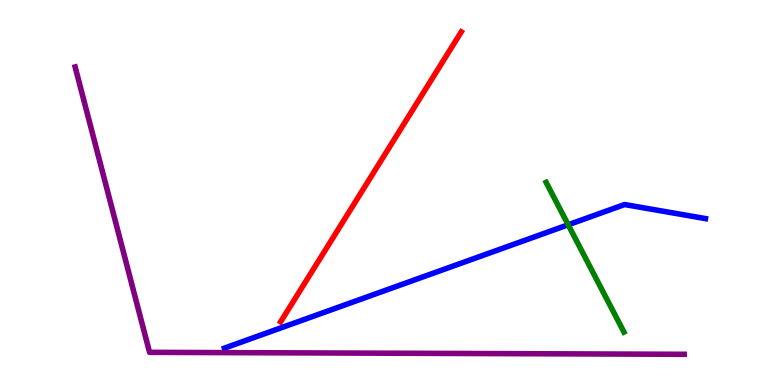[{'lines': ['blue', 'red'], 'intersections': []}, {'lines': ['green', 'red'], 'intersections': []}, {'lines': ['purple', 'red'], 'intersections': []}, {'lines': ['blue', 'green'], 'intersections': [{'x': 7.33, 'y': 4.16}]}, {'lines': ['blue', 'purple'], 'intersections': []}, {'lines': ['green', 'purple'], 'intersections': []}]